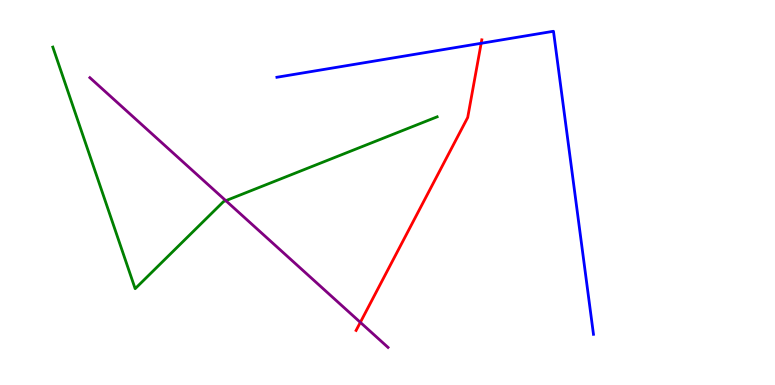[{'lines': ['blue', 'red'], 'intersections': [{'x': 6.21, 'y': 8.88}]}, {'lines': ['green', 'red'], 'intersections': []}, {'lines': ['purple', 'red'], 'intersections': [{'x': 4.65, 'y': 1.63}]}, {'lines': ['blue', 'green'], 'intersections': []}, {'lines': ['blue', 'purple'], 'intersections': []}, {'lines': ['green', 'purple'], 'intersections': [{'x': 2.91, 'y': 4.79}]}]